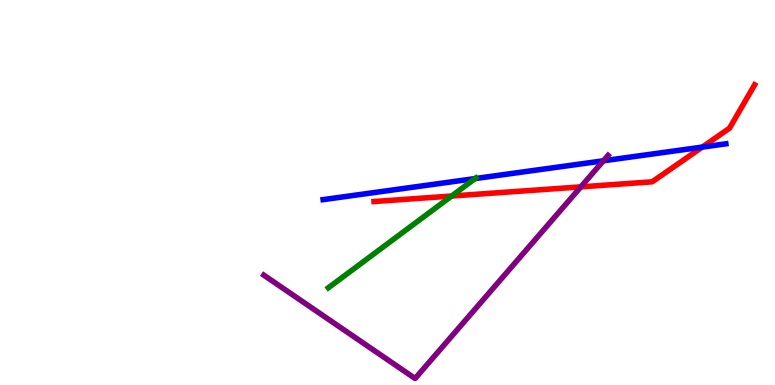[{'lines': ['blue', 'red'], 'intersections': [{'x': 9.06, 'y': 6.18}]}, {'lines': ['green', 'red'], 'intersections': [{'x': 5.83, 'y': 4.91}]}, {'lines': ['purple', 'red'], 'intersections': [{'x': 7.49, 'y': 5.15}]}, {'lines': ['blue', 'green'], 'intersections': [{'x': 6.13, 'y': 5.36}]}, {'lines': ['blue', 'purple'], 'intersections': [{'x': 7.79, 'y': 5.82}]}, {'lines': ['green', 'purple'], 'intersections': []}]